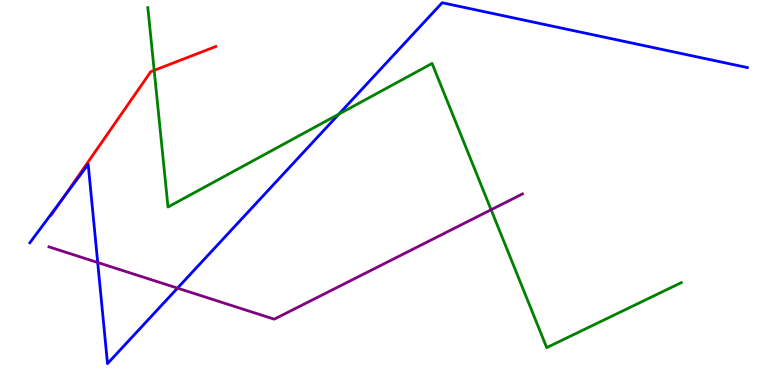[{'lines': ['blue', 'red'], 'intersections': [{'x': 0.8, 'y': 4.82}]}, {'lines': ['green', 'red'], 'intersections': [{'x': 1.99, 'y': 8.17}]}, {'lines': ['purple', 'red'], 'intersections': []}, {'lines': ['blue', 'green'], 'intersections': [{'x': 4.37, 'y': 7.04}]}, {'lines': ['blue', 'purple'], 'intersections': [{'x': 1.26, 'y': 3.18}, {'x': 2.29, 'y': 2.52}]}, {'lines': ['green', 'purple'], 'intersections': [{'x': 6.34, 'y': 4.55}]}]